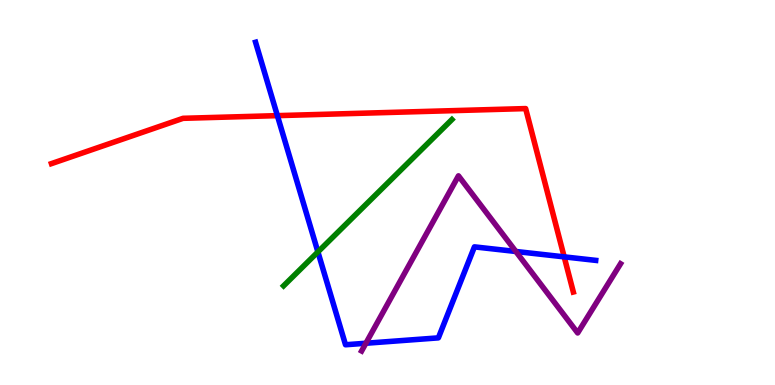[{'lines': ['blue', 'red'], 'intersections': [{'x': 3.58, 'y': 7.0}, {'x': 7.28, 'y': 3.33}]}, {'lines': ['green', 'red'], 'intersections': []}, {'lines': ['purple', 'red'], 'intersections': []}, {'lines': ['blue', 'green'], 'intersections': [{'x': 4.1, 'y': 3.46}]}, {'lines': ['blue', 'purple'], 'intersections': [{'x': 4.72, 'y': 1.08}, {'x': 6.66, 'y': 3.47}]}, {'lines': ['green', 'purple'], 'intersections': []}]